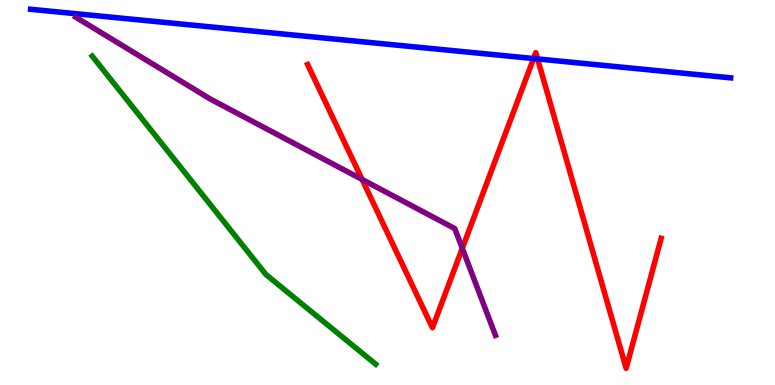[{'lines': ['blue', 'red'], 'intersections': [{'x': 6.88, 'y': 8.48}, {'x': 6.94, 'y': 8.47}]}, {'lines': ['green', 'red'], 'intersections': []}, {'lines': ['purple', 'red'], 'intersections': [{'x': 4.67, 'y': 5.34}, {'x': 5.97, 'y': 3.55}]}, {'lines': ['blue', 'green'], 'intersections': []}, {'lines': ['blue', 'purple'], 'intersections': []}, {'lines': ['green', 'purple'], 'intersections': []}]